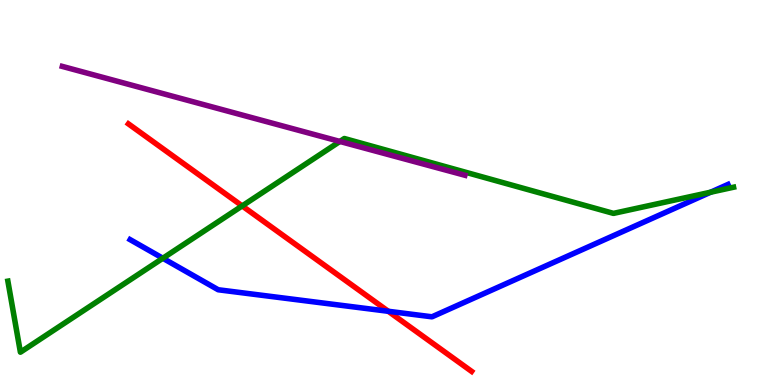[{'lines': ['blue', 'red'], 'intersections': [{'x': 5.01, 'y': 1.91}]}, {'lines': ['green', 'red'], 'intersections': [{'x': 3.12, 'y': 4.65}]}, {'lines': ['purple', 'red'], 'intersections': []}, {'lines': ['blue', 'green'], 'intersections': [{'x': 2.1, 'y': 3.29}, {'x': 9.17, 'y': 5.01}]}, {'lines': ['blue', 'purple'], 'intersections': []}, {'lines': ['green', 'purple'], 'intersections': [{'x': 4.39, 'y': 6.33}]}]